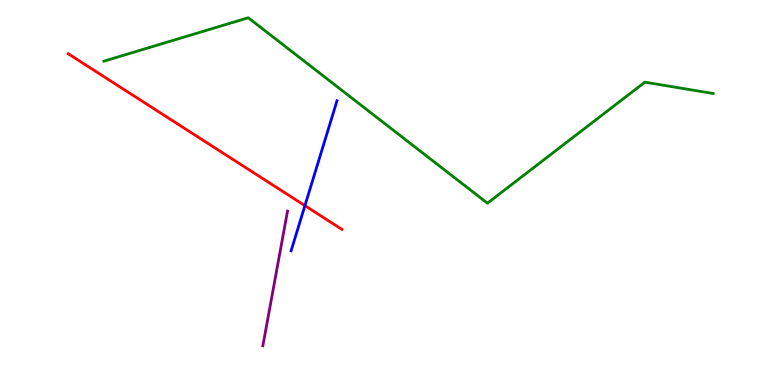[{'lines': ['blue', 'red'], 'intersections': [{'x': 3.93, 'y': 4.66}]}, {'lines': ['green', 'red'], 'intersections': []}, {'lines': ['purple', 'red'], 'intersections': []}, {'lines': ['blue', 'green'], 'intersections': []}, {'lines': ['blue', 'purple'], 'intersections': []}, {'lines': ['green', 'purple'], 'intersections': []}]